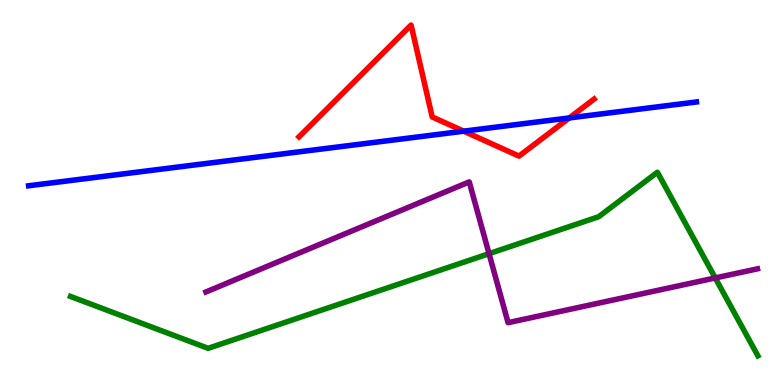[{'lines': ['blue', 'red'], 'intersections': [{'x': 5.98, 'y': 6.59}, {'x': 7.35, 'y': 6.94}]}, {'lines': ['green', 'red'], 'intersections': []}, {'lines': ['purple', 'red'], 'intersections': []}, {'lines': ['blue', 'green'], 'intersections': []}, {'lines': ['blue', 'purple'], 'intersections': []}, {'lines': ['green', 'purple'], 'intersections': [{'x': 6.31, 'y': 3.41}, {'x': 9.23, 'y': 2.78}]}]